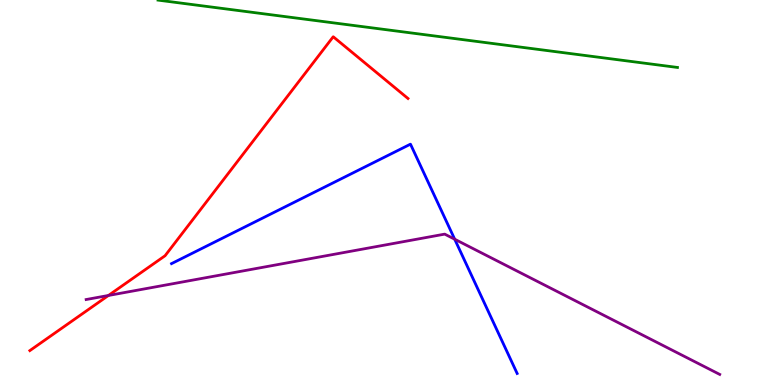[{'lines': ['blue', 'red'], 'intersections': []}, {'lines': ['green', 'red'], 'intersections': []}, {'lines': ['purple', 'red'], 'intersections': [{'x': 1.4, 'y': 2.33}]}, {'lines': ['blue', 'green'], 'intersections': []}, {'lines': ['blue', 'purple'], 'intersections': [{'x': 5.87, 'y': 3.79}]}, {'lines': ['green', 'purple'], 'intersections': []}]